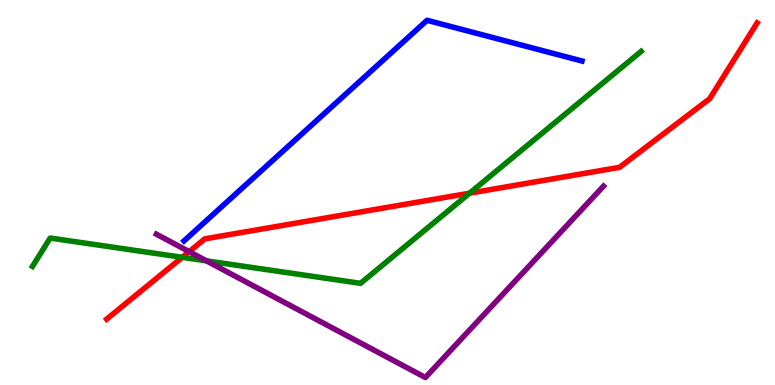[{'lines': ['blue', 'red'], 'intersections': []}, {'lines': ['green', 'red'], 'intersections': [{'x': 2.35, 'y': 3.32}, {'x': 6.06, 'y': 4.98}]}, {'lines': ['purple', 'red'], 'intersections': [{'x': 2.44, 'y': 3.46}]}, {'lines': ['blue', 'green'], 'intersections': []}, {'lines': ['blue', 'purple'], 'intersections': []}, {'lines': ['green', 'purple'], 'intersections': [{'x': 2.66, 'y': 3.23}]}]